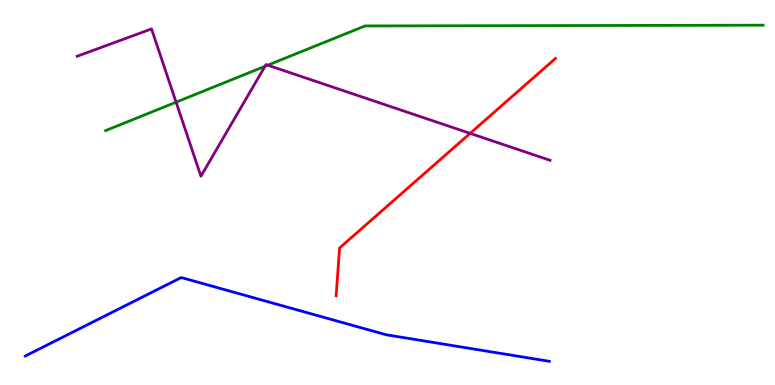[{'lines': ['blue', 'red'], 'intersections': []}, {'lines': ['green', 'red'], 'intersections': []}, {'lines': ['purple', 'red'], 'intersections': [{'x': 6.07, 'y': 6.54}]}, {'lines': ['blue', 'green'], 'intersections': []}, {'lines': ['blue', 'purple'], 'intersections': []}, {'lines': ['green', 'purple'], 'intersections': [{'x': 2.27, 'y': 7.35}, {'x': 3.42, 'y': 8.28}, {'x': 3.46, 'y': 8.31}]}]